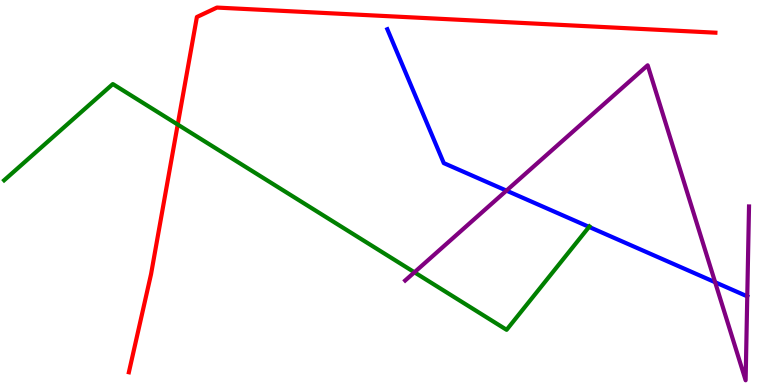[{'lines': ['blue', 'red'], 'intersections': []}, {'lines': ['green', 'red'], 'intersections': [{'x': 2.29, 'y': 6.76}]}, {'lines': ['purple', 'red'], 'intersections': []}, {'lines': ['blue', 'green'], 'intersections': [{'x': 7.6, 'y': 4.11}]}, {'lines': ['blue', 'purple'], 'intersections': [{'x': 6.53, 'y': 5.05}, {'x': 9.23, 'y': 2.67}]}, {'lines': ['green', 'purple'], 'intersections': [{'x': 5.35, 'y': 2.93}]}]